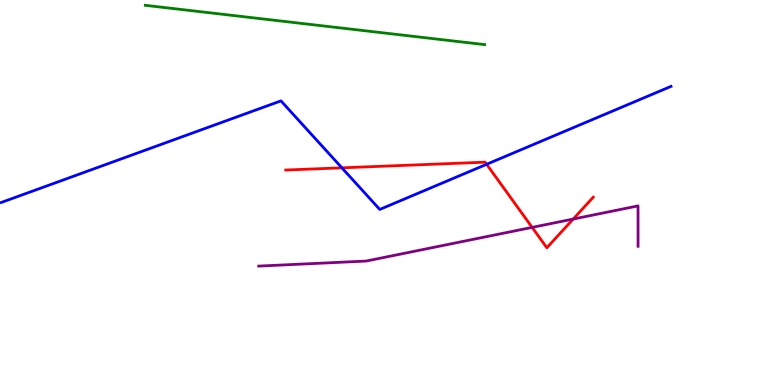[{'lines': ['blue', 'red'], 'intersections': [{'x': 4.41, 'y': 5.64}, {'x': 6.28, 'y': 5.73}]}, {'lines': ['green', 'red'], 'intersections': []}, {'lines': ['purple', 'red'], 'intersections': [{'x': 6.87, 'y': 4.09}, {'x': 7.4, 'y': 4.31}]}, {'lines': ['blue', 'green'], 'intersections': []}, {'lines': ['blue', 'purple'], 'intersections': []}, {'lines': ['green', 'purple'], 'intersections': []}]